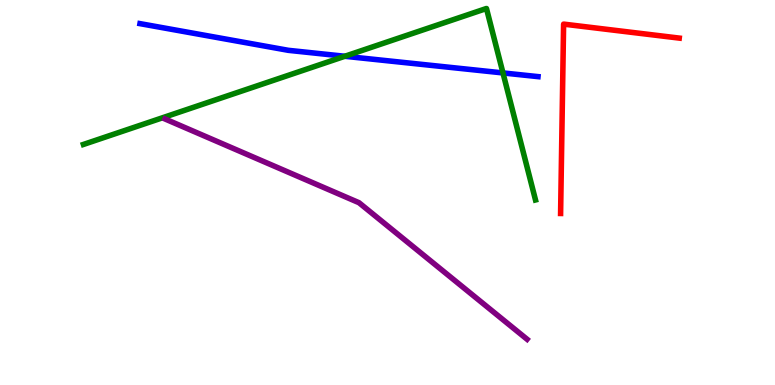[{'lines': ['blue', 'red'], 'intersections': []}, {'lines': ['green', 'red'], 'intersections': []}, {'lines': ['purple', 'red'], 'intersections': []}, {'lines': ['blue', 'green'], 'intersections': [{'x': 4.45, 'y': 8.54}, {'x': 6.49, 'y': 8.11}]}, {'lines': ['blue', 'purple'], 'intersections': []}, {'lines': ['green', 'purple'], 'intersections': []}]